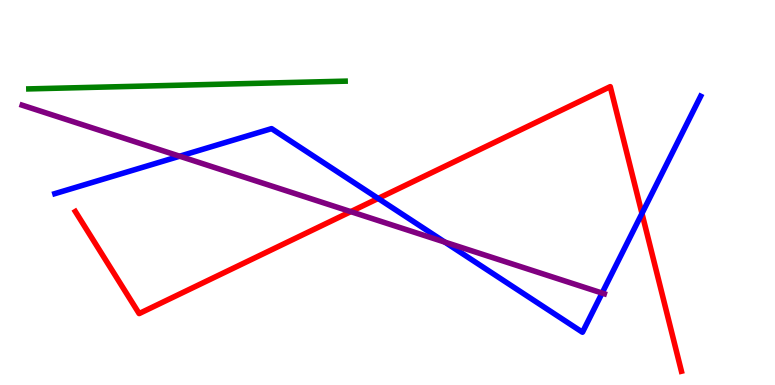[{'lines': ['blue', 'red'], 'intersections': [{'x': 4.88, 'y': 4.85}, {'x': 8.28, 'y': 4.46}]}, {'lines': ['green', 'red'], 'intersections': []}, {'lines': ['purple', 'red'], 'intersections': [{'x': 4.53, 'y': 4.5}]}, {'lines': ['blue', 'green'], 'intersections': []}, {'lines': ['blue', 'purple'], 'intersections': [{'x': 2.32, 'y': 5.94}, {'x': 5.74, 'y': 3.71}, {'x': 7.77, 'y': 2.39}]}, {'lines': ['green', 'purple'], 'intersections': []}]